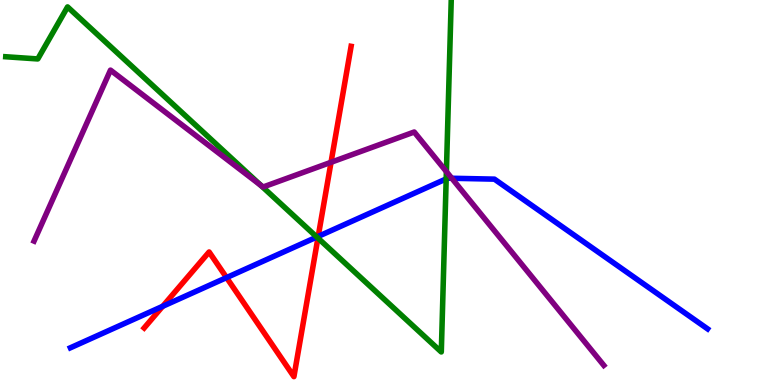[{'lines': ['blue', 'red'], 'intersections': [{'x': 2.1, 'y': 2.04}, {'x': 2.92, 'y': 2.79}, {'x': 4.11, 'y': 3.86}]}, {'lines': ['green', 'red'], 'intersections': [{'x': 4.1, 'y': 3.82}]}, {'lines': ['purple', 'red'], 'intersections': [{'x': 4.27, 'y': 5.78}]}, {'lines': ['blue', 'green'], 'intersections': [{'x': 4.09, 'y': 3.84}, {'x': 5.76, 'y': 5.35}]}, {'lines': ['blue', 'purple'], 'intersections': [{'x': 5.83, 'y': 5.37}]}, {'lines': ['green', 'purple'], 'intersections': [{'x': 3.36, 'y': 5.19}, {'x': 5.76, 'y': 5.54}]}]